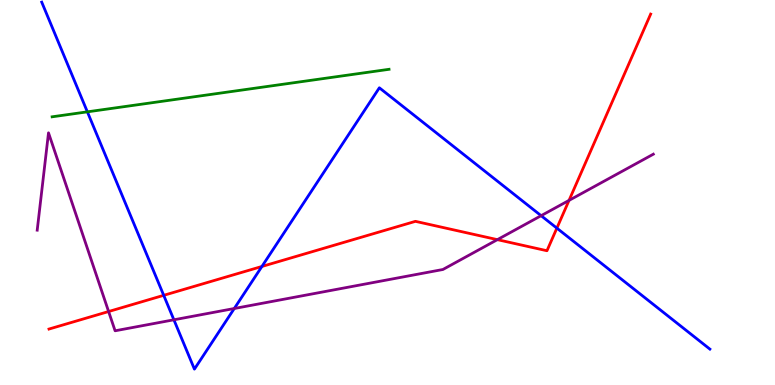[{'lines': ['blue', 'red'], 'intersections': [{'x': 2.11, 'y': 2.33}, {'x': 3.38, 'y': 3.08}, {'x': 7.19, 'y': 4.07}]}, {'lines': ['green', 'red'], 'intersections': []}, {'lines': ['purple', 'red'], 'intersections': [{'x': 1.4, 'y': 1.91}, {'x': 6.42, 'y': 3.78}, {'x': 7.34, 'y': 4.8}]}, {'lines': ['blue', 'green'], 'intersections': [{'x': 1.13, 'y': 7.1}]}, {'lines': ['blue', 'purple'], 'intersections': [{'x': 2.24, 'y': 1.69}, {'x': 3.02, 'y': 1.99}, {'x': 6.98, 'y': 4.4}]}, {'lines': ['green', 'purple'], 'intersections': []}]